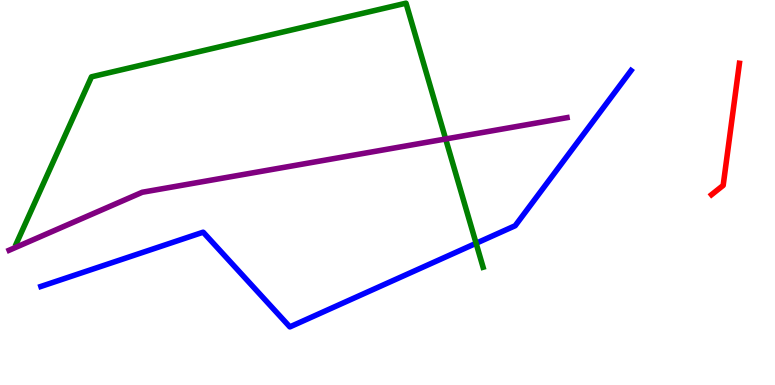[{'lines': ['blue', 'red'], 'intersections': []}, {'lines': ['green', 'red'], 'intersections': []}, {'lines': ['purple', 'red'], 'intersections': []}, {'lines': ['blue', 'green'], 'intersections': [{'x': 6.14, 'y': 3.68}]}, {'lines': ['blue', 'purple'], 'intersections': []}, {'lines': ['green', 'purple'], 'intersections': [{'x': 5.75, 'y': 6.39}]}]